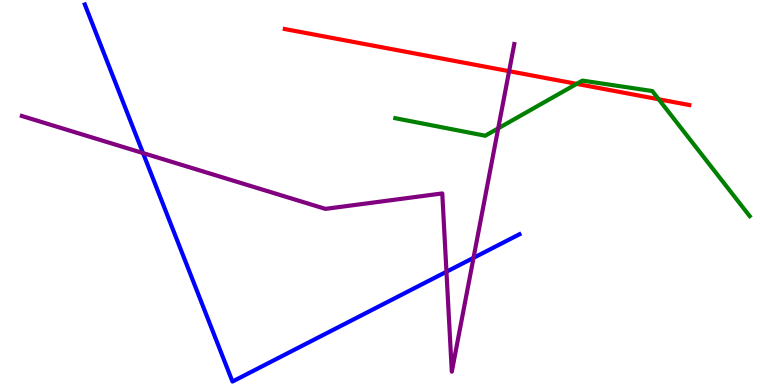[{'lines': ['blue', 'red'], 'intersections': []}, {'lines': ['green', 'red'], 'intersections': [{'x': 7.44, 'y': 7.82}, {'x': 8.5, 'y': 7.42}]}, {'lines': ['purple', 'red'], 'intersections': [{'x': 6.57, 'y': 8.15}]}, {'lines': ['blue', 'green'], 'intersections': []}, {'lines': ['blue', 'purple'], 'intersections': [{'x': 1.85, 'y': 6.02}, {'x': 5.76, 'y': 2.94}, {'x': 6.11, 'y': 3.3}]}, {'lines': ['green', 'purple'], 'intersections': [{'x': 6.43, 'y': 6.67}]}]